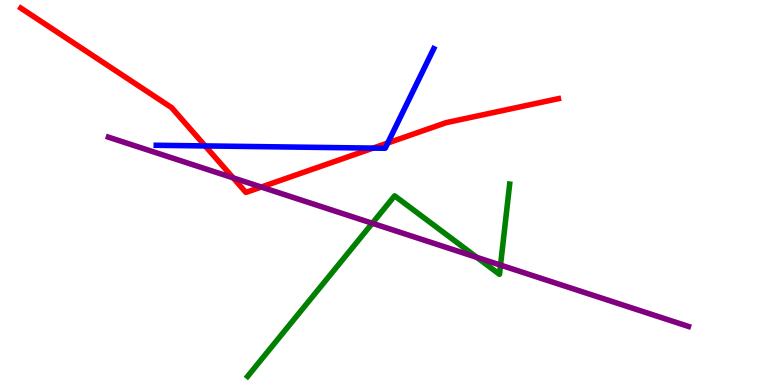[{'lines': ['blue', 'red'], 'intersections': [{'x': 2.65, 'y': 6.21}, {'x': 4.81, 'y': 6.15}, {'x': 5.0, 'y': 6.29}]}, {'lines': ['green', 'red'], 'intersections': []}, {'lines': ['purple', 'red'], 'intersections': [{'x': 3.01, 'y': 5.38}, {'x': 3.37, 'y': 5.14}]}, {'lines': ['blue', 'green'], 'intersections': []}, {'lines': ['blue', 'purple'], 'intersections': []}, {'lines': ['green', 'purple'], 'intersections': [{'x': 4.8, 'y': 4.2}, {'x': 6.15, 'y': 3.31}, {'x': 6.46, 'y': 3.11}]}]